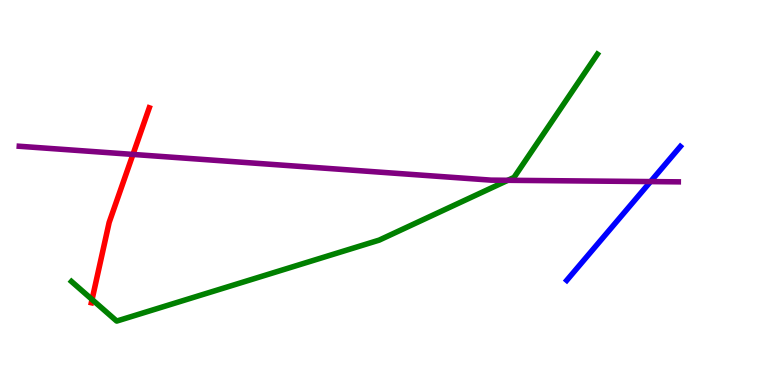[{'lines': ['blue', 'red'], 'intersections': []}, {'lines': ['green', 'red'], 'intersections': [{'x': 1.19, 'y': 2.22}]}, {'lines': ['purple', 'red'], 'intersections': [{'x': 1.72, 'y': 5.99}]}, {'lines': ['blue', 'green'], 'intersections': []}, {'lines': ['blue', 'purple'], 'intersections': [{'x': 8.39, 'y': 5.28}]}, {'lines': ['green', 'purple'], 'intersections': [{'x': 6.55, 'y': 5.32}]}]